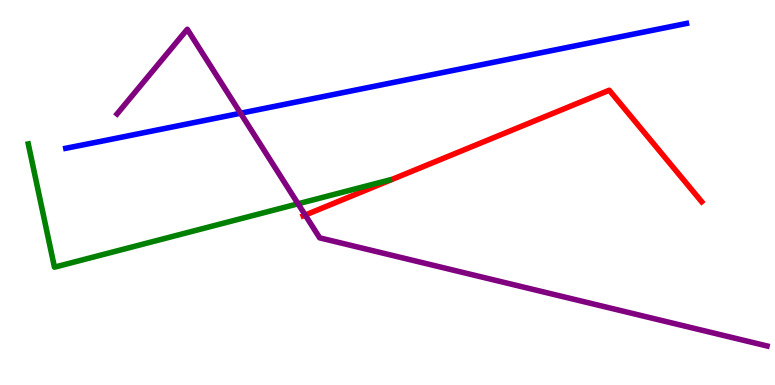[{'lines': ['blue', 'red'], 'intersections': []}, {'lines': ['green', 'red'], 'intersections': []}, {'lines': ['purple', 'red'], 'intersections': [{'x': 3.94, 'y': 4.41}]}, {'lines': ['blue', 'green'], 'intersections': []}, {'lines': ['blue', 'purple'], 'intersections': [{'x': 3.1, 'y': 7.06}]}, {'lines': ['green', 'purple'], 'intersections': [{'x': 3.85, 'y': 4.71}]}]